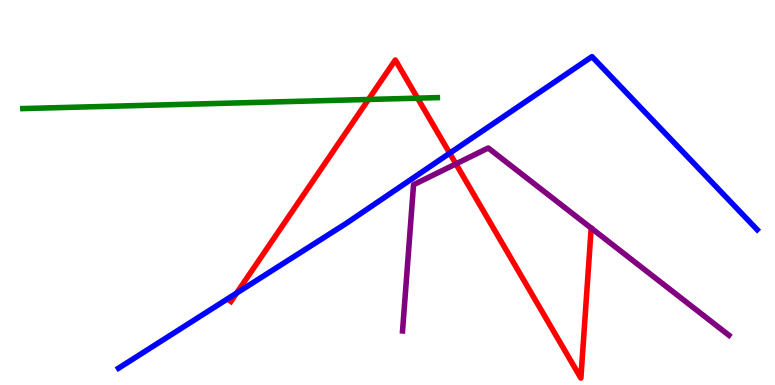[{'lines': ['blue', 'red'], 'intersections': [{'x': 3.05, 'y': 2.39}, {'x': 5.8, 'y': 6.02}]}, {'lines': ['green', 'red'], 'intersections': [{'x': 4.75, 'y': 7.42}, {'x': 5.39, 'y': 7.45}]}, {'lines': ['purple', 'red'], 'intersections': [{'x': 5.88, 'y': 5.74}]}, {'lines': ['blue', 'green'], 'intersections': []}, {'lines': ['blue', 'purple'], 'intersections': []}, {'lines': ['green', 'purple'], 'intersections': []}]